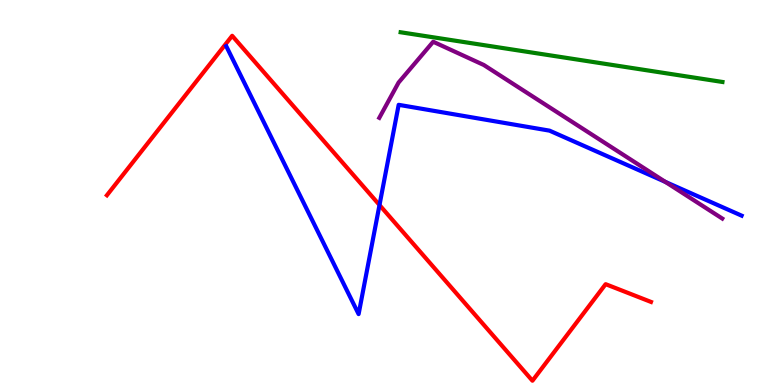[{'lines': ['blue', 'red'], 'intersections': [{'x': 4.9, 'y': 4.67}]}, {'lines': ['green', 'red'], 'intersections': []}, {'lines': ['purple', 'red'], 'intersections': []}, {'lines': ['blue', 'green'], 'intersections': []}, {'lines': ['blue', 'purple'], 'intersections': [{'x': 8.59, 'y': 5.28}]}, {'lines': ['green', 'purple'], 'intersections': []}]